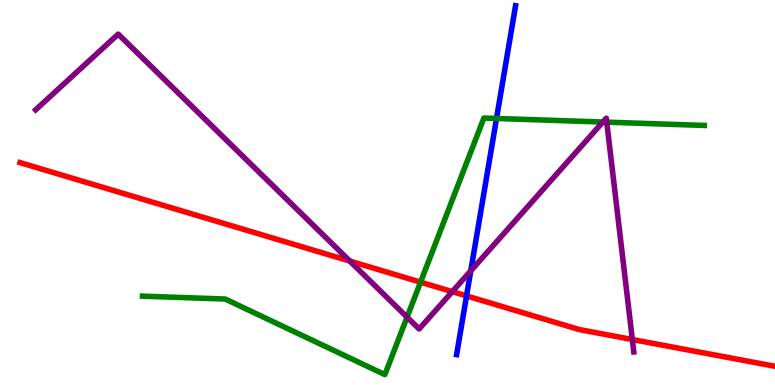[{'lines': ['blue', 'red'], 'intersections': [{'x': 6.02, 'y': 2.31}]}, {'lines': ['green', 'red'], 'intersections': [{'x': 5.43, 'y': 2.67}]}, {'lines': ['purple', 'red'], 'intersections': [{'x': 4.51, 'y': 3.22}, {'x': 5.84, 'y': 2.42}, {'x': 8.16, 'y': 1.18}]}, {'lines': ['blue', 'green'], 'intersections': [{'x': 6.41, 'y': 6.92}]}, {'lines': ['blue', 'purple'], 'intersections': [{'x': 6.07, 'y': 2.97}]}, {'lines': ['green', 'purple'], 'intersections': [{'x': 5.25, 'y': 1.76}, {'x': 7.78, 'y': 6.83}, {'x': 7.83, 'y': 6.83}]}]